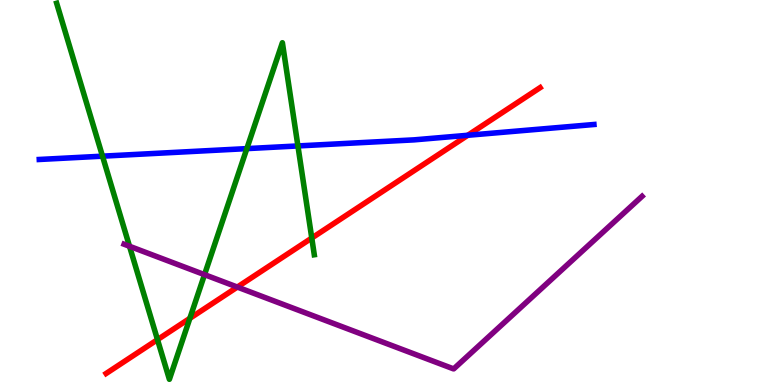[{'lines': ['blue', 'red'], 'intersections': [{'x': 6.04, 'y': 6.49}]}, {'lines': ['green', 'red'], 'intersections': [{'x': 2.03, 'y': 1.18}, {'x': 2.45, 'y': 1.73}, {'x': 4.02, 'y': 3.82}]}, {'lines': ['purple', 'red'], 'intersections': [{'x': 3.06, 'y': 2.54}]}, {'lines': ['blue', 'green'], 'intersections': [{'x': 1.32, 'y': 5.94}, {'x': 3.18, 'y': 6.14}, {'x': 3.84, 'y': 6.21}]}, {'lines': ['blue', 'purple'], 'intersections': []}, {'lines': ['green', 'purple'], 'intersections': [{'x': 1.67, 'y': 3.6}, {'x': 2.64, 'y': 2.87}]}]